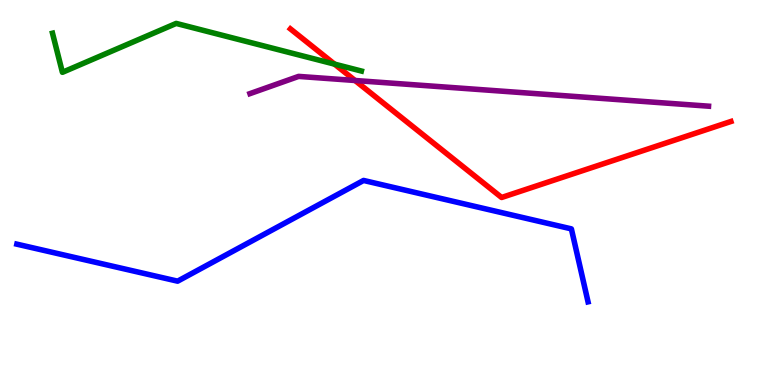[{'lines': ['blue', 'red'], 'intersections': []}, {'lines': ['green', 'red'], 'intersections': [{'x': 4.32, 'y': 8.33}]}, {'lines': ['purple', 'red'], 'intersections': [{'x': 4.58, 'y': 7.91}]}, {'lines': ['blue', 'green'], 'intersections': []}, {'lines': ['blue', 'purple'], 'intersections': []}, {'lines': ['green', 'purple'], 'intersections': []}]